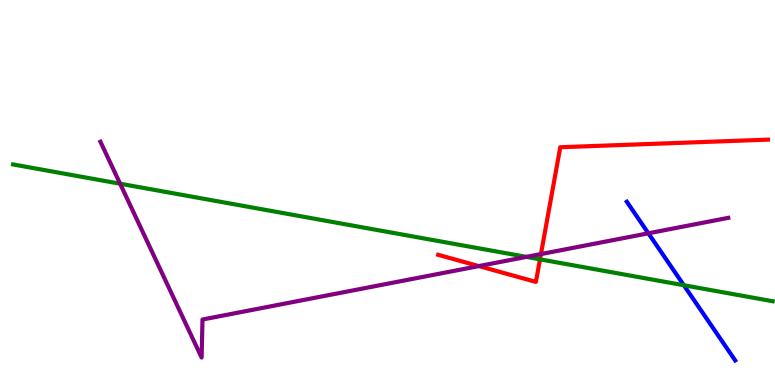[{'lines': ['blue', 'red'], 'intersections': []}, {'lines': ['green', 'red'], 'intersections': [{'x': 6.97, 'y': 3.26}]}, {'lines': ['purple', 'red'], 'intersections': [{'x': 6.18, 'y': 3.09}, {'x': 6.98, 'y': 3.4}]}, {'lines': ['blue', 'green'], 'intersections': [{'x': 8.82, 'y': 2.59}]}, {'lines': ['blue', 'purple'], 'intersections': [{'x': 8.37, 'y': 3.94}]}, {'lines': ['green', 'purple'], 'intersections': [{'x': 1.55, 'y': 5.23}, {'x': 6.79, 'y': 3.33}]}]